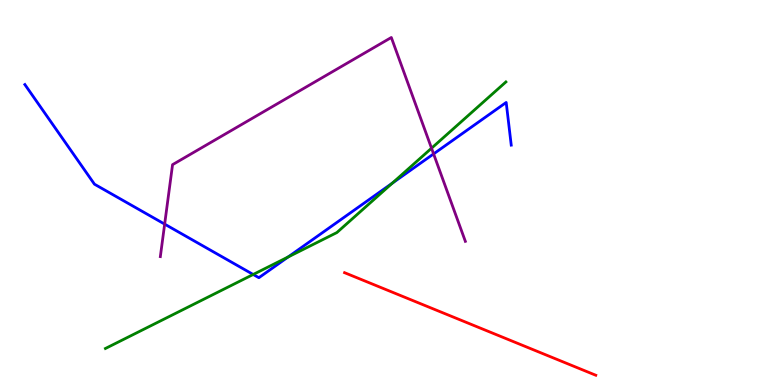[{'lines': ['blue', 'red'], 'intersections': []}, {'lines': ['green', 'red'], 'intersections': []}, {'lines': ['purple', 'red'], 'intersections': []}, {'lines': ['blue', 'green'], 'intersections': [{'x': 3.27, 'y': 2.87}, {'x': 3.72, 'y': 3.33}, {'x': 5.06, 'y': 5.24}]}, {'lines': ['blue', 'purple'], 'intersections': [{'x': 2.12, 'y': 4.18}, {'x': 5.59, 'y': 6.0}]}, {'lines': ['green', 'purple'], 'intersections': [{'x': 5.57, 'y': 6.15}]}]